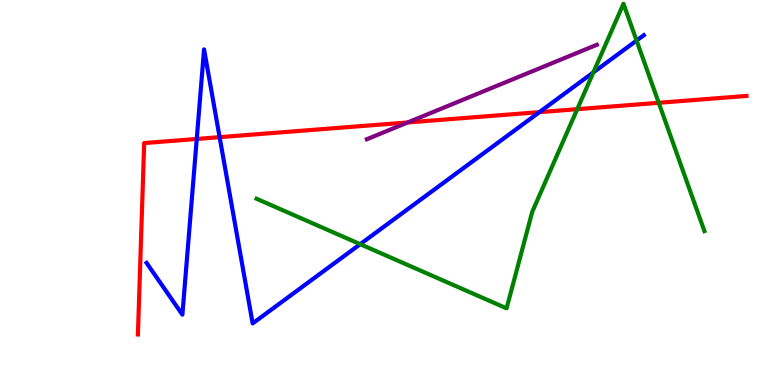[{'lines': ['blue', 'red'], 'intersections': [{'x': 2.54, 'y': 6.39}, {'x': 2.83, 'y': 6.44}, {'x': 6.96, 'y': 7.09}]}, {'lines': ['green', 'red'], 'intersections': [{'x': 7.45, 'y': 7.16}, {'x': 8.5, 'y': 7.33}]}, {'lines': ['purple', 'red'], 'intersections': [{'x': 5.26, 'y': 6.82}]}, {'lines': ['blue', 'green'], 'intersections': [{'x': 4.65, 'y': 3.66}, {'x': 7.66, 'y': 8.12}, {'x': 8.21, 'y': 8.95}]}, {'lines': ['blue', 'purple'], 'intersections': []}, {'lines': ['green', 'purple'], 'intersections': []}]